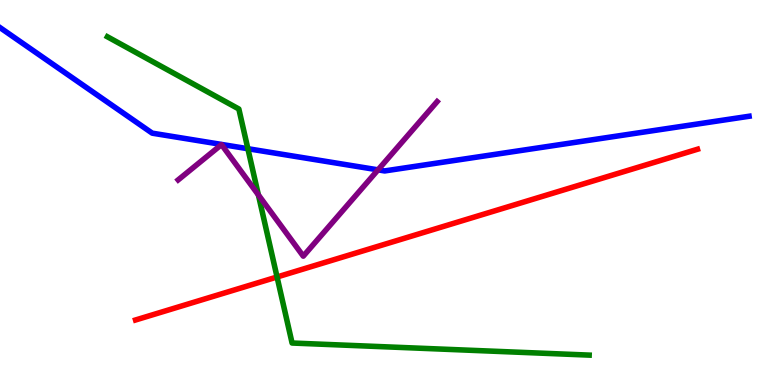[{'lines': ['blue', 'red'], 'intersections': []}, {'lines': ['green', 'red'], 'intersections': [{'x': 3.57, 'y': 2.81}]}, {'lines': ['purple', 'red'], 'intersections': []}, {'lines': ['blue', 'green'], 'intersections': [{'x': 3.2, 'y': 6.14}]}, {'lines': ['blue', 'purple'], 'intersections': [{'x': 4.88, 'y': 5.59}]}, {'lines': ['green', 'purple'], 'intersections': [{'x': 3.33, 'y': 4.94}]}]